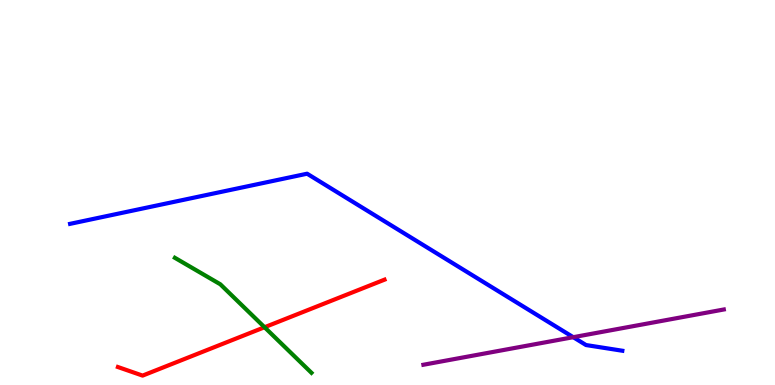[{'lines': ['blue', 'red'], 'intersections': []}, {'lines': ['green', 'red'], 'intersections': [{'x': 3.41, 'y': 1.5}]}, {'lines': ['purple', 'red'], 'intersections': []}, {'lines': ['blue', 'green'], 'intersections': []}, {'lines': ['blue', 'purple'], 'intersections': [{'x': 7.4, 'y': 1.24}]}, {'lines': ['green', 'purple'], 'intersections': []}]